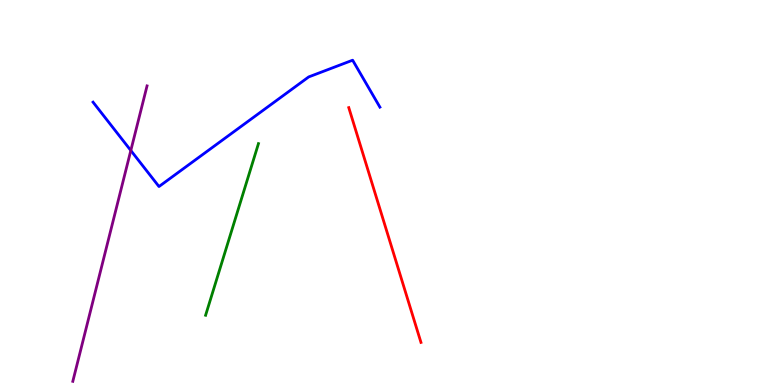[{'lines': ['blue', 'red'], 'intersections': []}, {'lines': ['green', 'red'], 'intersections': []}, {'lines': ['purple', 'red'], 'intersections': []}, {'lines': ['blue', 'green'], 'intersections': []}, {'lines': ['blue', 'purple'], 'intersections': [{'x': 1.69, 'y': 6.09}]}, {'lines': ['green', 'purple'], 'intersections': []}]